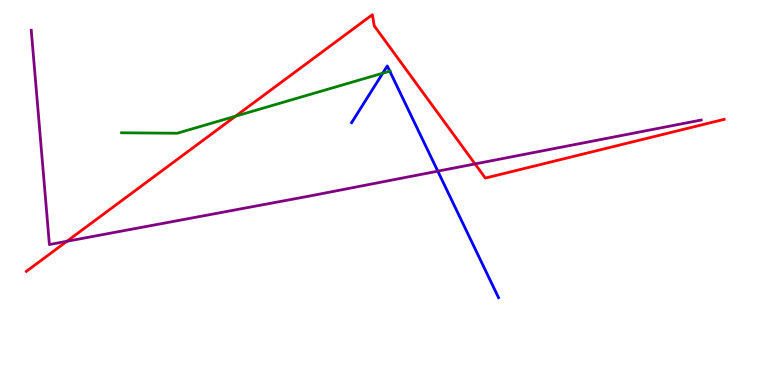[{'lines': ['blue', 'red'], 'intersections': []}, {'lines': ['green', 'red'], 'intersections': [{'x': 3.04, 'y': 6.98}]}, {'lines': ['purple', 'red'], 'intersections': [{'x': 0.863, 'y': 3.73}, {'x': 6.13, 'y': 5.74}]}, {'lines': ['blue', 'green'], 'intersections': [{'x': 4.94, 'y': 8.1}, {'x': 5.03, 'y': 8.15}]}, {'lines': ['blue', 'purple'], 'intersections': [{'x': 5.65, 'y': 5.55}]}, {'lines': ['green', 'purple'], 'intersections': []}]